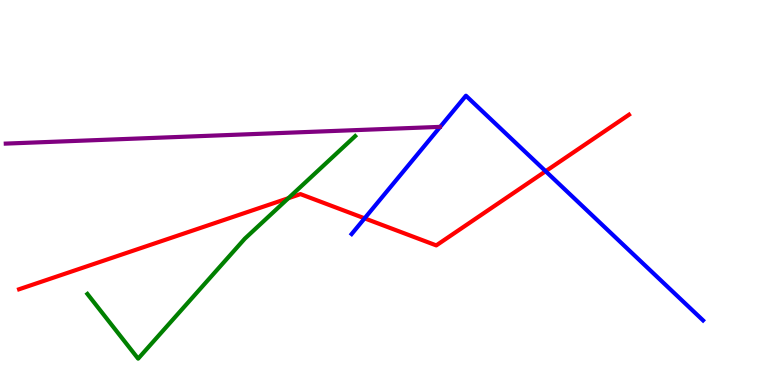[{'lines': ['blue', 'red'], 'intersections': [{'x': 4.7, 'y': 4.33}, {'x': 7.04, 'y': 5.55}]}, {'lines': ['green', 'red'], 'intersections': [{'x': 3.72, 'y': 4.85}]}, {'lines': ['purple', 'red'], 'intersections': []}, {'lines': ['blue', 'green'], 'intersections': []}, {'lines': ['blue', 'purple'], 'intersections': []}, {'lines': ['green', 'purple'], 'intersections': []}]